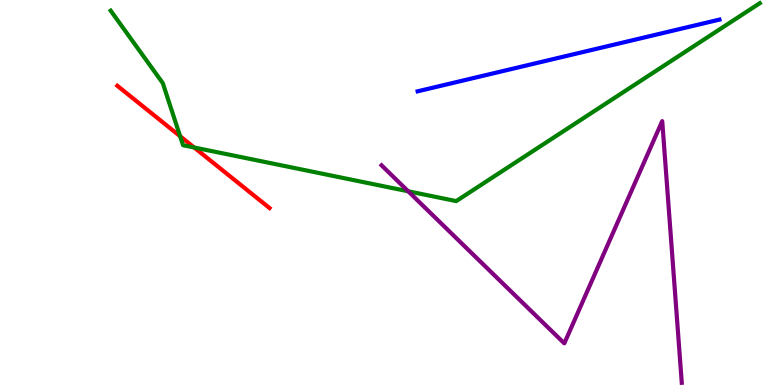[{'lines': ['blue', 'red'], 'intersections': []}, {'lines': ['green', 'red'], 'intersections': [{'x': 2.32, 'y': 6.46}, {'x': 2.51, 'y': 6.17}]}, {'lines': ['purple', 'red'], 'intersections': []}, {'lines': ['blue', 'green'], 'intersections': []}, {'lines': ['blue', 'purple'], 'intersections': []}, {'lines': ['green', 'purple'], 'intersections': [{'x': 5.27, 'y': 5.03}]}]